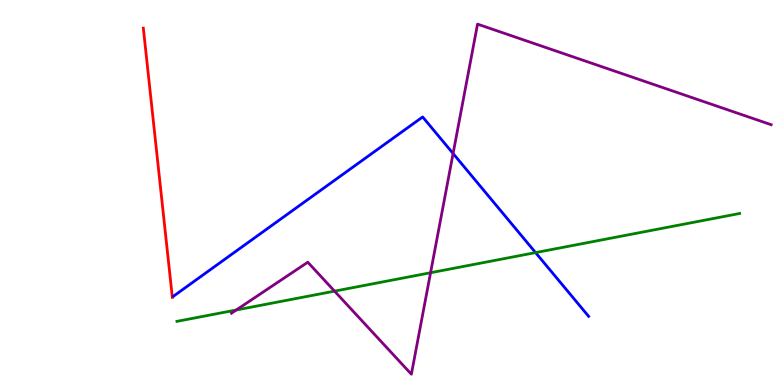[{'lines': ['blue', 'red'], 'intersections': []}, {'lines': ['green', 'red'], 'intersections': []}, {'lines': ['purple', 'red'], 'intersections': []}, {'lines': ['blue', 'green'], 'intersections': [{'x': 6.91, 'y': 3.44}]}, {'lines': ['blue', 'purple'], 'intersections': [{'x': 5.85, 'y': 6.01}]}, {'lines': ['green', 'purple'], 'intersections': [{'x': 3.05, 'y': 1.95}, {'x': 4.32, 'y': 2.44}, {'x': 5.56, 'y': 2.92}]}]